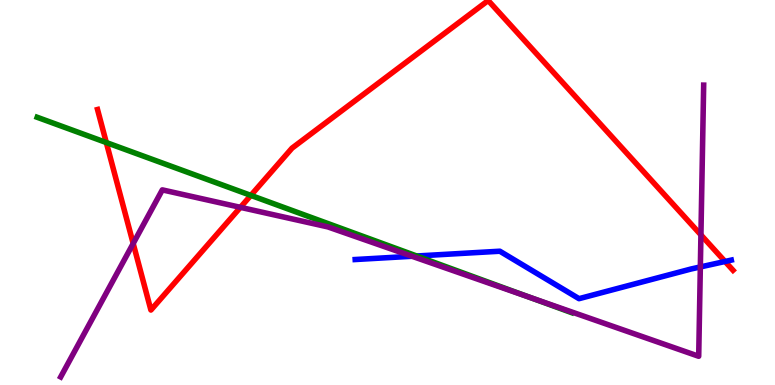[{'lines': ['blue', 'red'], 'intersections': [{'x': 9.36, 'y': 3.21}]}, {'lines': ['green', 'red'], 'intersections': [{'x': 1.37, 'y': 6.3}, {'x': 3.24, 'y': 4.93}]}, {'lines': ['purple', 'red'], 'intersections': [{'x': 1.72, 'y': 3.68}, {'x': 3.1, 'y': 4.61}, {'x': 9.04, 'y': 3.9}]}, {'lines': ['blue', 'green'], 'intersections': [{'x': 5.38, 'y': 3.35}]}, {'lines': ['blue', 'purple'], 'intersections': [{'x': 5.32, 'y': 3.34}, {'x': 9.04, 'y': 3.07}]}, {'lines': ['green', 'purple'], 'intersections': [{'x': 6.84, 'y': 2.27}]}]